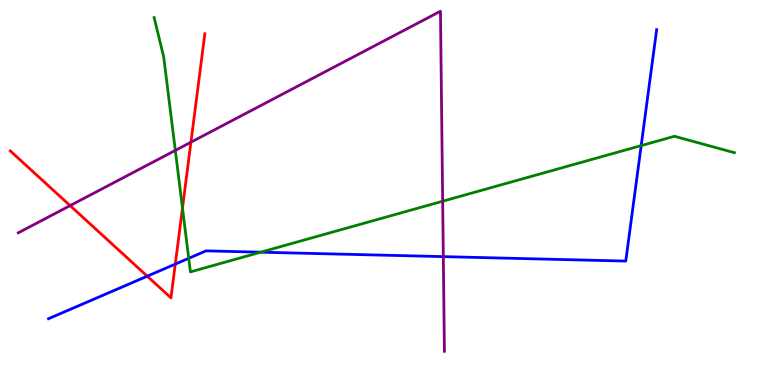[{'lines': ['blue', 'red'], 'intersections': [{'x': 1.9, 'y': 2.83}, {'x': 2.26, 'y': 3.14}]}, {'lines': ['green', 'red'], 'intersections': [{'x': 2.35, 'y': 4.6}]}, {'lines': ['purple', 'red'], 'intersections': [{'x': 0.905, 'y': 4.66}, {'x': 2.46, 'y': 6.31}]}, {'lines': ['blue', 'green'], 'intersections': [{'x': 2.44, 'y': 3.29}, {'x': 3.36, 'y': 3.45}, {'x': 8.27, 'y': 6.22}]}, {'lines': ['blue', 'purple'], 'intersections': [{'x': 5.72, 'y': 3.33}]}, {'lines': ['green', 'purple'], 'intersections': [{'x': 2.26, 'y': 6.09}, {'x': 5.71, 'y': 4.77}]}]